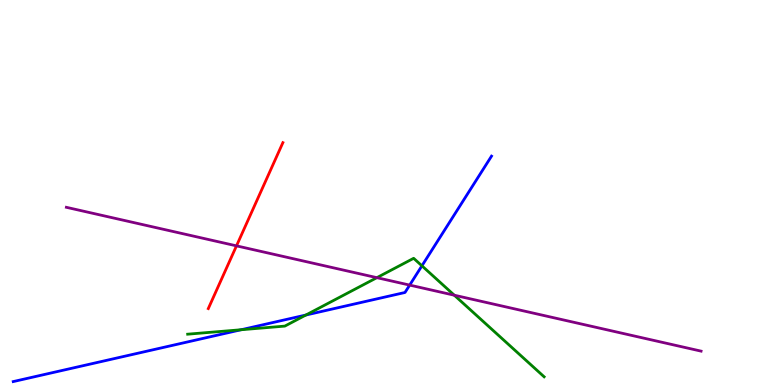[{'lines': ['blue', 'red'], 'intersections': []}, {'lines': ['green', 'red'], 'intersections': []}, {'lines': ['purple', 'red'], 'intersections': [{'x': 3.05, 'y': 3.61}]}, {'lines': ['blue', 'green'], 'intersections': [{'x': 3.11, 'y': 1.44}, {'x': 3.95, 'y': 1.82}, {'x': 5.44, 'y': 3.1}]}, {'lines': ['blue', 'purple'], 'intersections': [{'x': 5.29, 'y': 2.59}]}, {'lines': ['green', 'purple'], 'intersections': [{'x': 4.86, 'y': 2.79}, {'x': 5.86, 'y': 2.33}]}]